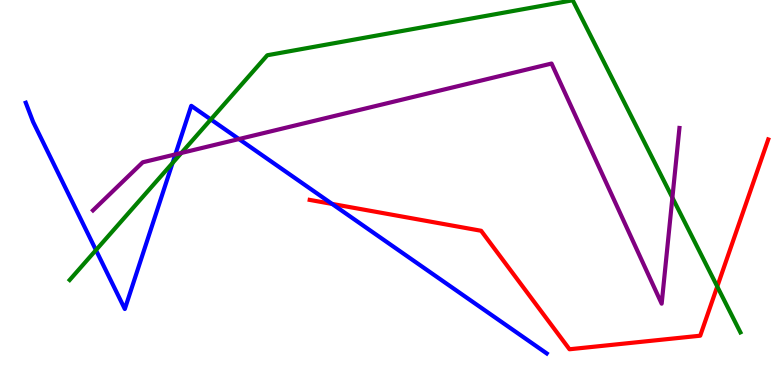[{'lines': ['blue', 'red'], 'intersections': [{'x': 4.29, 'y': 4.7}]}, {'lines': ['green', 'red'], 'intersections': [{'x': 9.25, 'y': 2.56}]}, {'lines': ['purple', 'red'], 'intersections': []}, {'lines': ['blue', 'green'], 'intersections': [{'x': 1.24, 'y': 3.5}, {'x': 2.23, 'y': 5.77}, {'x': 2.72, 'y': 6.9}]}, {'lines': ['blue', 'purple'], 'intersections': [{'x': 2.26, 'y': 5.99}, {'x': 3.08, 'y': 6.39}]}, {'lines': ['green', 'purple'], 'intersections': [{'x': 2.34, 'y': 6.03}, {'x': 8.68, 'y': 4.87}]}]